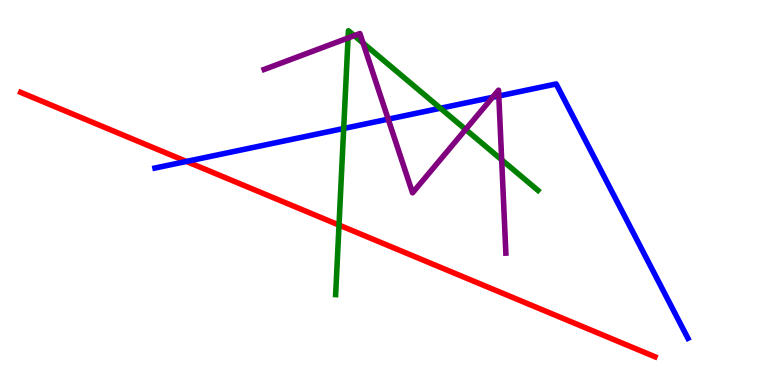[{'lines': ['blue', 'red'], 'intersections': [{'x': 2.41, 'y': 5.81}]}, {'lines': ['green', 'red'], 'intersections': [{'x': 4.37, 'y': 4.15}]}, {'lines': ['purple', 'red'], 'intersections': []}, {'lines': ['blue', 'green'], 'intersections': [{'x': 4.43, 'y': 6.66}, {'x': 5.68, 'y': 7.19}]}, {'lines': ['blue', 'purple'], 'intersections': [{'x': 5.01, 'y': 6.9}, {'x': 6.36, 'y': 7.47}, {'x': 6.44, 'y': 7.51}]}, {'lines': ['green', 'purple'], 'intersections': [{'x': 4.49, 'y': 9.01}, {'x': 4.57, 'y': 9.07}, {'x': 4.68, 'y': 8.88}, {'x': 6.01, 'y': 6.64}, {'x': 6.47, 'y': 5.85}]}]